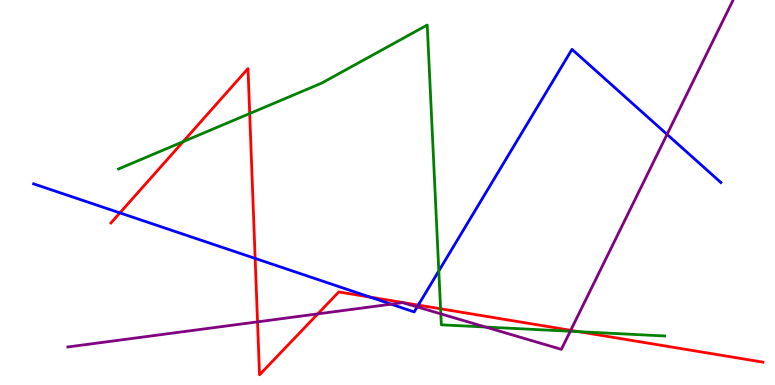[{'lines': ['blue', 'red'], 'intersections': [{'x': 1.55, 'y': 4.47}, {'x': 3.29, 'y': 3.29}, {'x': 4.78, 'y': 2.28}, {'x': 5.4, 'y': 2.08}]}, {'lines': ['green', 'red'], 'intersections': [{'x': 2.36, 'y': 6.32}, {'x': 3.22, 'y': 7.05}, {'x': 5.68, 'y': 1.98}, {'x': 7.47, 'y': 1.38}]}, {'lines': ['purple', 'red'], 'intersections': [{'x': 3.32, 'y': 1.64}, {'x': 4.1, 'y': 1.85}, {'x': 7.36, 'y': 1.42}]}, {'lines': ['blue', 'green'], 'intersections': [{'x': 5.66, 'y': 2.96}]}, {'lines': ['blue', 'purple'], 'intersections': [{'x': 5.05, 'y': 2.1}, {'x': 5.38, 'y': 2.03}, {'x': 8.61, 'y': 6.51}]}, {'lines': ['green', 'purple'], 'intersections': [{'x': 5.69, 'y': 1.85}, {'x': 6.26, 'y': 1.51}, {'x': 7.36, 'y': 1.4}]}]